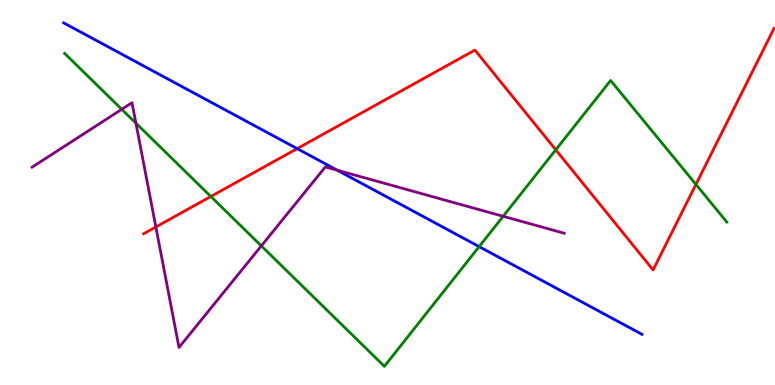[{'lines': ['blue', 'red'], 'intersections': [{'x': 3.83, 'y': 6.14}]}, {'lines': ['green', 'red'], 'intersections': [{'x': 2.72, 'y': 4.9}, {'x': 7.17, 'y': 6.11}, {'x': 8.98, 'y': 5.21}]}, {'lines': ['purple', 'red'], 'intersections': [{'x': 2.01, 'y': 4.1}]}, {'lines': ['blue', 'green'], 'intersections': [{'x': 6.18, 'y': 3.59}]}, {'lines': ['blue', 'purple'], 'intersections': [{'x': 4.35, 'y': 5.58}]}, {'lines': ['green', 'purple'], 'intersections': [{'x': 1.57, 'y': 7.16}, {'x': 1.75, 'y': 6.8}, {'x': 3.37, 'y': 3.61}, {'x': 6.49, 'y': 4.38}]}]